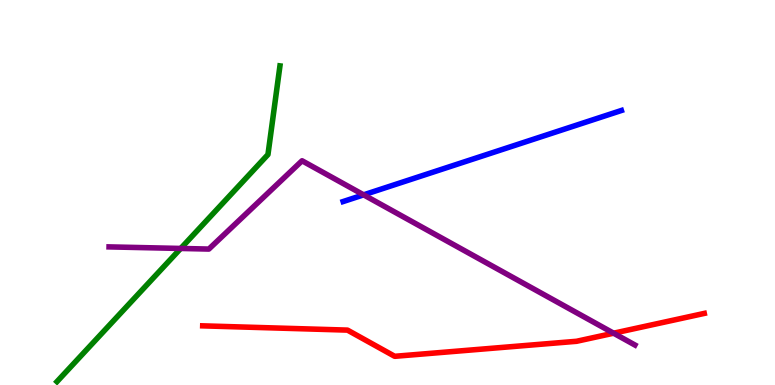[{'lines': ['blue', 'red'], 'intersections': []}, {'lines': ['green', 'red'], 'intersections': []}, {'lines': ['purple', 'red'], 'intersections': [{'x': 7.92, 'y': 1.35}]}, {'lines': ['blue', 'green'], 'intersections': []}, {'lines': ['blue', 'purple'], 'intersections': [{'x': 4.69, 'y': 4.94}]}, {'lines': ['green', 'purple'], 'intersections': [{'x': 2.33, 'y': 3.55}]}]